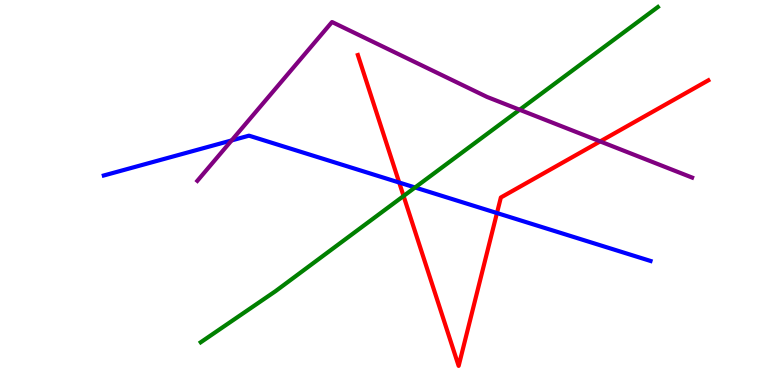[{'lines': ['blue', 'red'], 'intersections': [{'x': 5.15, 'y': 5.26}, {'x': 6.41, 'y': 4.47}]}, {'lines': ['green', 'red'], 'intersections': [{'x': 5.21, 'y': 4.91}]}, {'lines': ['purple', 'red'], 'intersections': [{'x': 7.74, 'y': 6.33}]}, {'lines': ['blue', 'green'], 'intersections': [{'x': 5.36, 'y': 5.13}]}, {'lines': ['blue', 'purple'], 'intersections': [{'x': 2.99, 'y': 6.35}]}, {'lines': ['green', 'purple'], 'intersections': [{'x': 6.7, 'y': 7.15}]}]